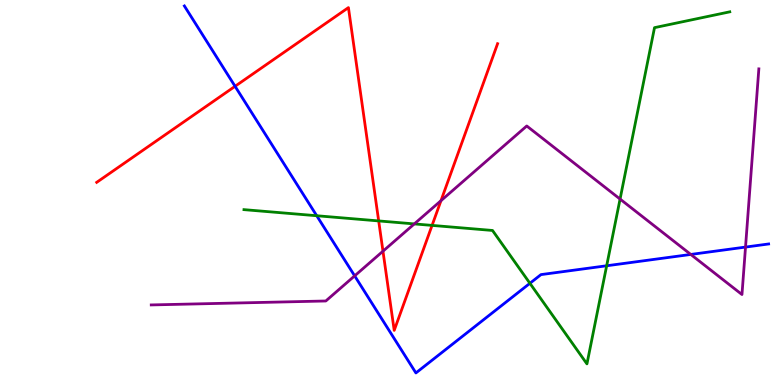[{'lines': ['blue', 'red'], 'intersections': [{'x': 3.03, 'y': 7.76}]}, {'lines': ['green', 'red'], 'intersections': [{'x': 4.89, 'y': 4.26}, {'x': 5.58, 'y': 4.15}]}, {'lines': ['purple', 'red'], 'intersections': [{'x': 4.94, 'y': 3.48}, {'x': 5.69, 'y': 4.79}]}, {'lines': ['blue', 'green'], 'intersections': [{'x': 4.09, 'y': 4.4}, {'x': 6.84, 'y': 2.64}, {'x': 7.83, 'y': 3.1}]}, {'lines': ['blue', 'purple'], 'intersections': [{'x': 4.58, 'y': 2.83}, {'x': 8.91, 'y': 3.39}, {'x': 9.62, 'y': 3.58}]}, {'lines': ['green', 'purple'], 'intersections': [{'x': 5.35, 'y': 4.18}, {'x': 8.0, 'y': 4.83}]}]